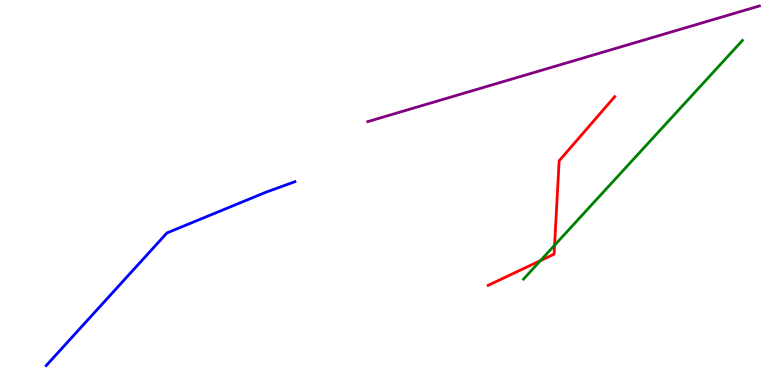[{'lines': ['blue', 'red'], 'intersections': []}, {'lines': ['green', 'red'], 'intersections': [{'x': 6.97, 'y': 3.23}, {'x': 7.16, 'y': 3.63}]}, {'lines': ['purple', 'red'], 'intersections': []}, {'lines': ['blue', 'green'], 'intersections': []}, {'lines': ['blue', 'purple'], 'intersections': []}, {'lines': ['green', 'purple'], 'intersections': []}]